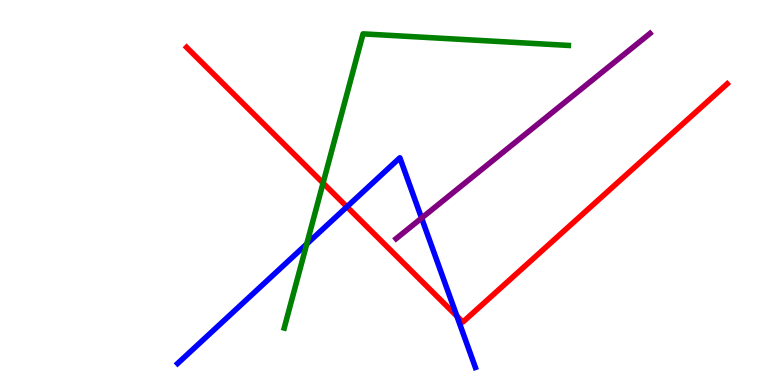[{'lines': ['blue', 'red'], 'intersections': [{'x': 4.48, 'y': 4.63}, {'x': 5.9, 'y': 1.79}]}, {'lines': ['green', 'red'], 'intersections': [{'x': 4.17, 'y': 5.25}]}, {'lines': ['purple', 'red'], 'intersections': []}, {'lines': ['blue', 'green'], 'intersections': [{'x': 3.96, 'y': 3.66}]}, {'lines': ['blue', 'purple'], 'intersections': [{'x': 5.44, 'y': 4.34}]}, {'lines': ['green', 'purple'], 'intersections': []}]